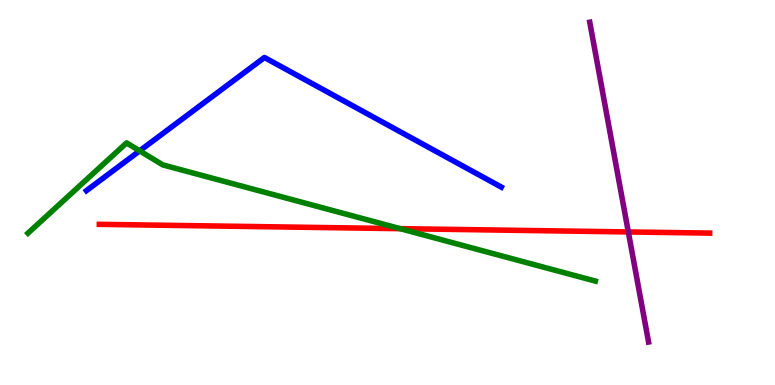[{'lines': ['blue', 'red'], 'intersections': []}, {'lines': ['green', 'red'], 'intersections': [{'x': 5.16, 'y': 4.06}]}, {'lines': ['purple', 'red'], 'intersections': [{'x': 8.11, 'y': 3.98}]}, {'lines': ['blue', 'green'], 'intersections': [{'x': 1.8, 'y': 6.08}]}, {'lines': ['blue', 'purple'], 'intersections': []}, {'lines': ['green', 'purple'], 'intersections': []}]